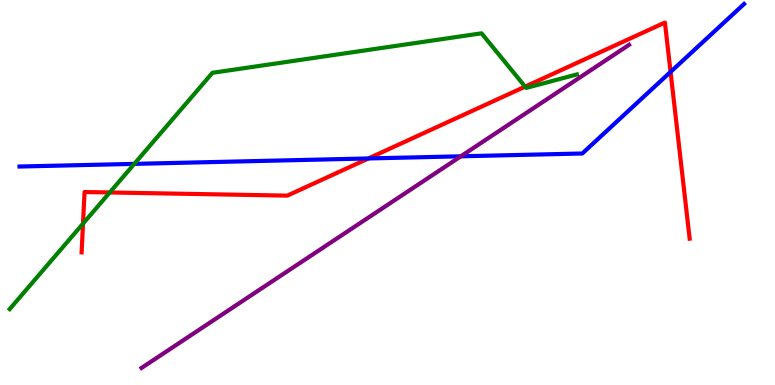[{'lines': ['blue', 'red'], 'intersections': [{'x': 4.75, 'y': 5.88}, {'x': 8.65, 'y': 8.13}]}, {'lines': ['green', 'red'], 'intersections': [{'x': 1.07, 'y': 4.19}, {'x': 1.42, 'y': 5.0}, {'x': 6.78, 'y': 7.75}]}, {'lines': ['purple', 'red'], 'intersections': []}, {'lines': ['blue', 'green'], 'intersections': [{'x': 1.73, 'y': 5.74}]}, {'lines': ['blue', 'purple'], 'intersections': [{'x': 5.95, 'y': 5.94}]}, {'lines': ['green', 'purple'], 'intersections': []}]